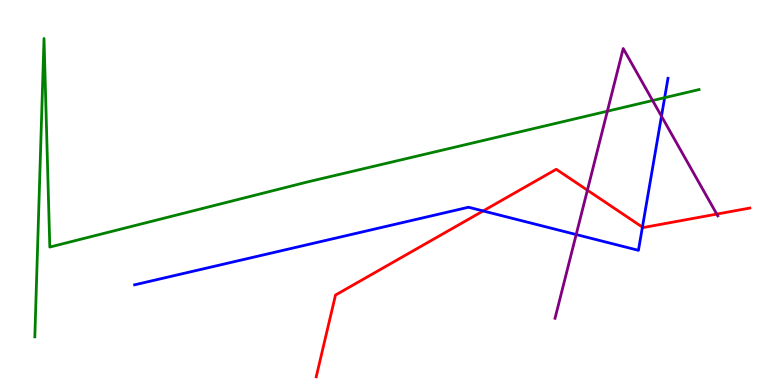[{'lines': ['blue', 'red'], 'intersections': [{'x': 6.23, 'y': 4.52}, {'x': 8.29, 'y': 4.1}]}, {'lines': ['green', 'red'], 'intersections': []}, {'lines': ['purple', 'red'], 'intersections': [{'x': 7.58, 'y': 5.06}, {'x': 9.25, 'y': 4.44}]}, {'lines': ['blue', 'green'], 'intersections': [{'x': 8.58, 'y': 7.46}]}, {'lines': ['blue', 'purple'], 'intersections': [{'x': 7.43, 'y': 3.91}, {'x': 8.54, 'y': 6.98}]}, {'lines': ['green', 'purple'], 'intersections': [{'x': 7.84, 'y': 7.11}, {'x': 8.42, 'y': 7.39}]}]